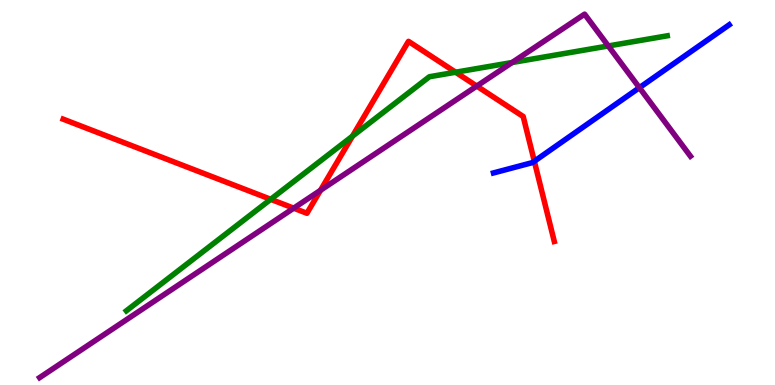[{'lines': ['blue', 'red'], 'intersections': [{'x': 6.89, 'y': 5.81}]}, {'lines': ['green', 'red'], 'intersections': [{'x': 3.49, 'y': 4.82}, {'x': 4.55, 'y': 6.46}, {'x': 5.88, 'y': 8.12}]}, {'lines': ['purple', 'red'], 'intersections': [{'x': 3.79, 'y': 4.59}, {'x': 4.14, 'y': 5.06}, {'x': 6.15, 'y': 7.76}]}, {'lines': ['blue', 'green'], 'intersections': []}, {'lines': ['blue', 'purple'], 'intersections': [{'x': 8.25, 'y': 7.72}]}, {'lines': ['green', 'purple'], 'intersections': [{'x': 6.61, 'y': 8.38}, {'x': 7.85, 'y': 8.81}]}]